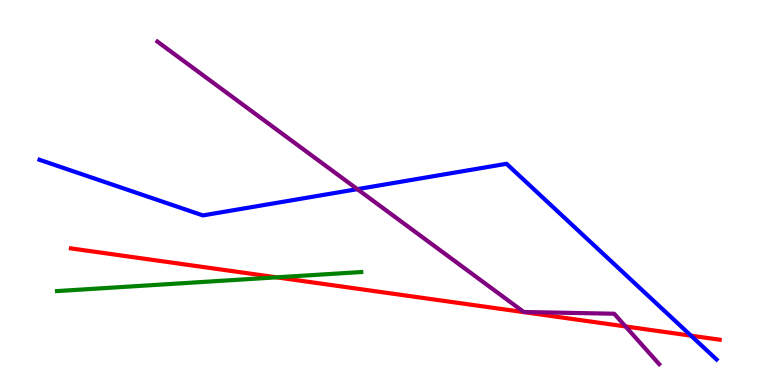[{'lines': ['blue', 'red'], 'intersections': [{'x': 8.92, 'y': 1.28}]}, {'lines': ['green', 'red'], 'intersections': [{'x': 3.57, 'y': 2.8}]}, {'lines': ['purple', 'red'], 'intersections': [{'x': 8.07, 'y': 1.52}]}, {'lines': ['blue', 'green'], 'intersections': []}, {'lines': ['blue', 'purple'], 'intersections': [{'x': 4.61, 'y': 5.09}]}, {'lines': ['green', 'purple'], 'intersections': []}]